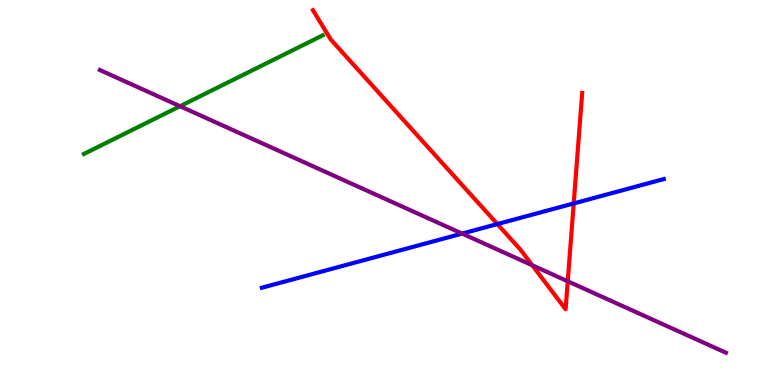[{'lines': ['blue', 'red'], 'intersections': [{'x': 6.42, 'y': 4.18}, {'x': 7.4, 'y': 4.72}]}, {'lines': ['green', 'red'], 'intersections': []}, {'lines': ['purple', 'red'], 'intersections': [{'x': 6.87, 'y': 3.11}, {'x': 7.33, 'y': 2.69}]}, {'lines': ['blue', 'green'], 'intersections': []}, {'lines': ['blue', 'purple'], 'intersections': [{'x': 5.96, 'y': 3.93}]}, {'lines': ['green', 'purple'], 'intersections': [{'x': 2.32, 'y': 7.24}]}]